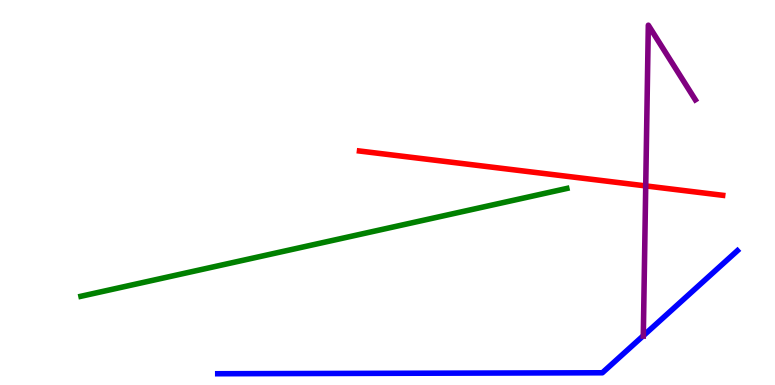[{'lines': ['blue', 'red'], 'intersections': []}, {'lines': ['green', 'red'], 'intersections': []}, {'lines': ['purple', 'red'], 'intersections': [{'x': 8.33, 'y': 5.17}]}, {'lines': ['blue', 'green'], 'intersections': []}, {'lines': ['blue', 'purple'], 'intersections': [{'x': 8.3, 'y': 1.28}]}, {'lines': ['green', 'purple'], 'intersections': []}]